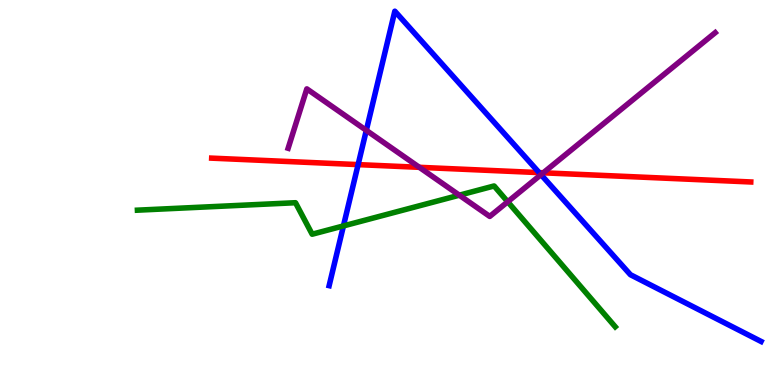[{'lines': ['blue', 'red'], 'intersections': [{'x': 4.62, 'y': 5.72}, {'x': 6.96, 'y': 5.52}]}, {'lines': ['green', 'red'], 'intersections': []}, {'lines': ['purple', 'red'], 'intersections': [{'x': 5.41, 'y': 5.65}, {'x': 7.01, 'y': 5.51}]}, {'lines': ['blue', 'green'], 'intersections': [{'x': 4.43, 'y': 4.13}]}, {'lines': ['blue', 'purple'], 'intersections': [{'x': 4.73, 'y': 6.61}, {'x': 6.98, 'y': 5.46}]}, {'lines': ['green', 'purple'], 'intersections': [{'x': 5.93, 'y': 4.93}, {'x': 6.55, 'y': 4.76}]}]